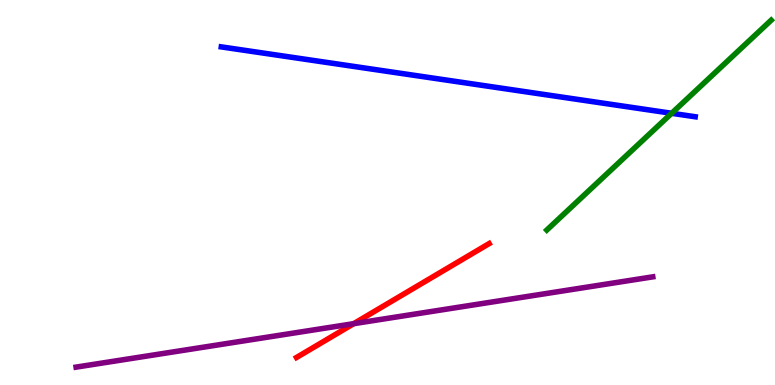[{'lines': ['blue', 'red'], 'intersections': []}, {'lines': ['green', 'red'], 'intersections': []}, {'lines': ['purple', 'red'], 'intersections': [{'x': 4.56, 'y': 1.59}]}, {'lines': ['blue', 'green'], 'intersections': [{'x': 8.67, 'y': 7.06}]}, {'lines': ['blue', 'purple'], 'intersections': []}, {'lines': ['green', 'purple'], 'intersections': []}]